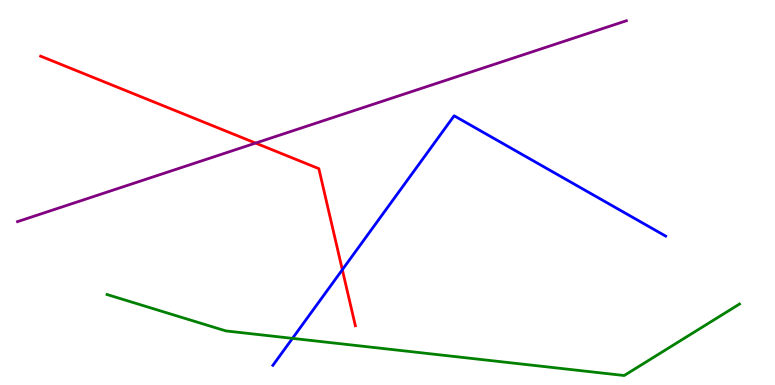[{'lines': ['blue', 'red'], 'intersections': [{'x': 4.42, 'y': 2.99}]}, {'lines': ['green', 'red'], 'intersections': []}, {'lines': ['purple', 'red'], 'intersections': [{'x': 3.3, 'y': 6.28}]}, {'lines': ['blue', 'green'], 'intersections': [{'x': 3.77, 'y': 1.21}]}, {'lines': ['blue', 'purple'], 'intersections': []}, {'lines': ['green', 'purple'], 'intersections': []}]